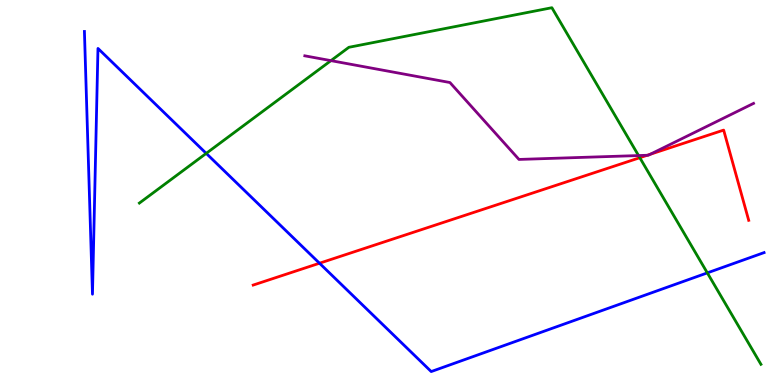[{'lines': ['blue', 'red'], 'intersections': [{'x': 4.12, 'y': 3.16}]}, {'lines': ['green', 'red'], 'intersections': [{'x': 8.26, 'y': 5.9}]}, {'lines': ['purple', 'red'], 'intersections': [{'x': 8.35, 'y': 5.97}, {'x': 8.39, 'y': 5.99}]}, {'lines': ['blue', 'green'], 'intersections': [{'x': 2.66, 'y': 6.02}, {'x': 9.13, 'y': 2.91}]}, {'lines': ['blue', 'purple'], 'intersections': []}, {'lines': ['green', 'purple'], 'intersections': [{'x': 4.27, 'y': 8.43}, {'x': 8.24, 'y': 5.96}]}]